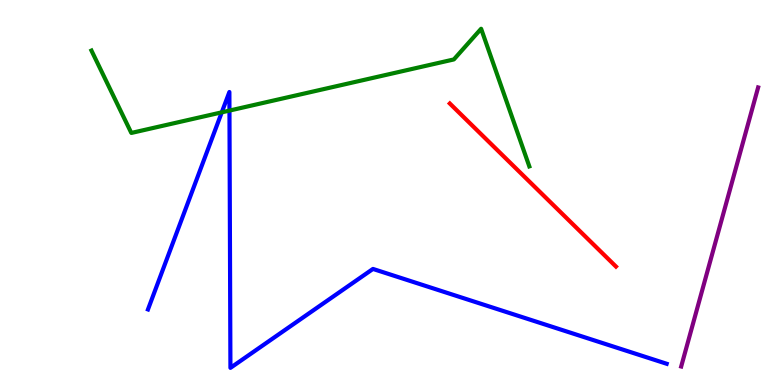[{'lines': ['blue', 'red'], 'intersections': []}, {'lines': ['green', 'red'], 'intersections': []}, {'lines': ['purple', 'red'], 'intersections': []}, {'lines': ['blue', 'green'], 'intersections': [{'x': 2.86, 'y': 7.08}, {'x': 2.96, 'y': 7.13}]}, {'lines': ['blue', 'purple'], 'intersections': []}, {'lines': ['green', 'purple'], 'intersections': []}]